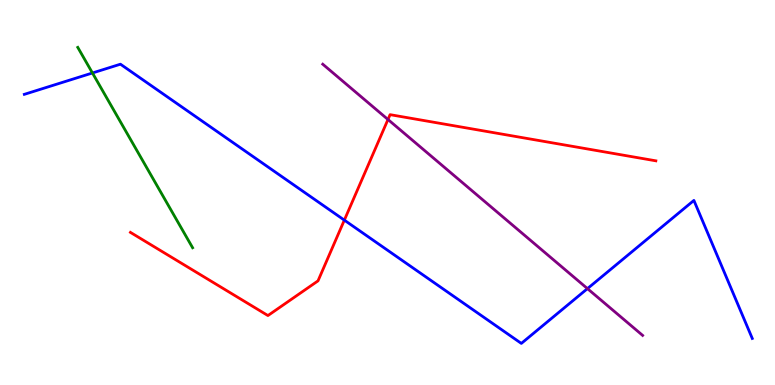[{'lines': ['blue', 'red'], 'intersections': [{'x': 4.44, 'y': 4.28}]}, {'lines': ['green', 'red'], 'intersections': []}, {'lines': ['purple', 'red'], 'intersections': [{'x': 5.01, 'y': 6.9}]}, {'lines': ['blue', 'green'], 'intersections': [{'x': 1.19, 'y': 8.1}]}, {'lines': ['blue', 'purple'], 'intersections': [{'x': 7.58, 'y': 2.5}]}, {'lines': ['green', 'purple'], 'intersections': []}]